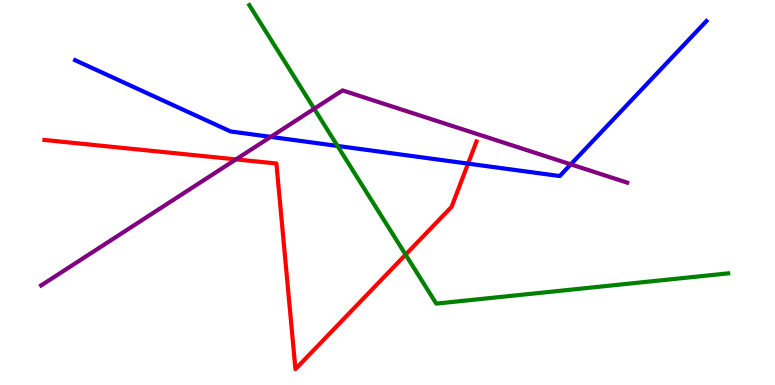[{'lines': ['blue', 'red'], 'intersections': [{'x': 6.04, 'y': 5.75}]}, {'lines': ['green', 'red'], 'intersections': [{'x': 5.23, 'y': 3.39}]}, {'lines': ['purple', 'red'], 'intersections': [{'x': 3.04, 'y': 5.86}]}, {'lines': ['blue', 'green'], 'intersections': [{'x': 4.36, 'y': 6.21}]}, {'lines': ['blue', 'purple'], 'intersections': [{'x': 3.49, 'y': 6.44}, {'x': 7.37, 'y': 5.73}]}, {'lines': ['green', 'purple'], 'intersections': [{'x': 4.05, 'y': 7.18}]}]